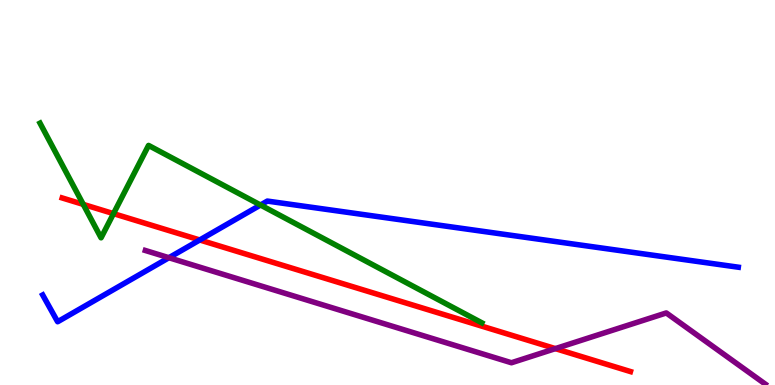[{'lines': ['blue', 'red'], 'intersections': [{'x': 2.58, 'y': 3.77}]}, {'lines': ['green', 'red'], 'intersections': [{'x': 1.07, 'y': 4.69}, {'x': 1.46, 'y': 4.45}]}, {'lines': ['purple', 'red'], 'intersections': [{'x': 7.17, 'y': 0.945}]}, {'lines': ['blue', 'green'], 'intersections': [{'x': 3.36, 'y': 4.67}]}, {'lines': ['blue', 'purple'], 'intersections': [{'x': 2.18, 'y': 3.31}]}, {'lines': ['green', 'purple'], 'intersections': []}]